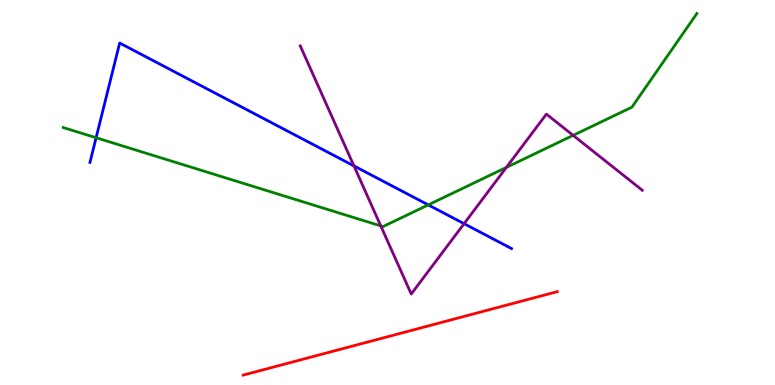[{'lines': ['blue', 'red'], 'intersections': []}, {'lines': ['green', 'red'], 'intersections': []}, {'lines': ['purple', 'red'], 'intersections': []}, {'lines': ['blue', 'green'], 'intersections': [{'x': 1.24, 'y': 6.42}, {'x': 5.53, 'y': 4.68}]}, {'lines': ['blue', 'purple'], 'intersections': [{'x': 4.57, 'y': 5.69}, {'x': 5.99, 'y': 4.19}]}, {'lines': ['green', 'purple'], 'intersections': [{'x': 4.91, 'y': 4.13}, {'x': 6.53, 'y': 5.65}, {'x': 7.4, 'y': 6.48}]}]